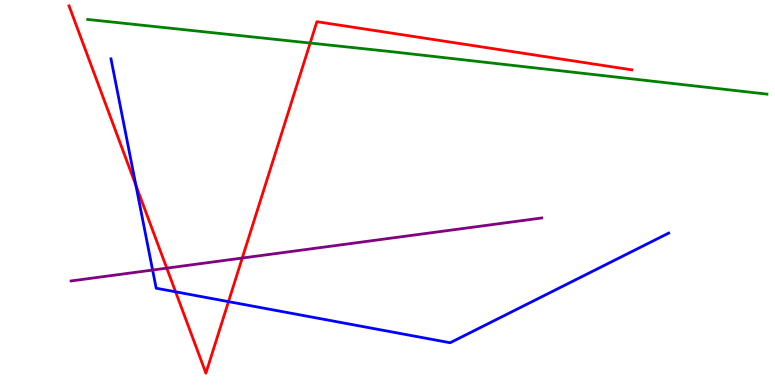[{'lines': ['blue', 'red'], 'intersections': [{'x': 1.75, 'y': 5.19}, {'x': 2.27, 'y': 2.42}, {'x': 2.95, 'y': 2.17}]}, {'lines': ['green', 'red'], 'intersections': [{'x': 4.0, 'y': 8.88}]}, {'lines': ['purple', 'red'], 'intersections': [{'x': 2.15, 'y': 3.04}, {'x': 3.13, 'y': 3.3}]}, {'lines': ['blue', 'green'], 'intersections': []}, {'lines': ['blue', 'purple'], 'intersections': [{'x': 1.97, 'y': 2.99}]}, {'lines': ['green', 'purple'], 'intersections': []}]